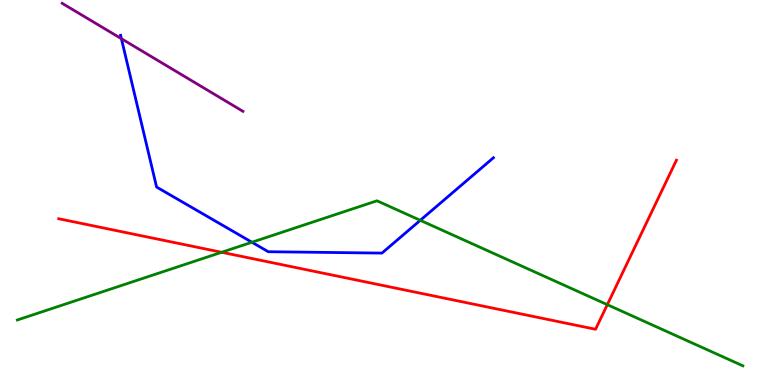[{'lines': ['blue', 'red'], 'intersections': []}, {'lines': ['green', 'red'], 'intersections': [{'x': 2.86, 'y': 3.45}, {'x': 7.84, 'y': 2.09}]}, {'lines': ['purple', 'red'], 'intersections': []}, {'lines': ['blue', 'green'], 'intersections': [{'x': 3.25, 'y': 3.71}, {'x': 5.42, 'y': 4.28}]}, {'lines': ['blue', 'purple'], 'intersections': [{'x': 1.57, 'y': 8.99}]}, {'lines': ['green', 'purple'], 'intersections': []}]